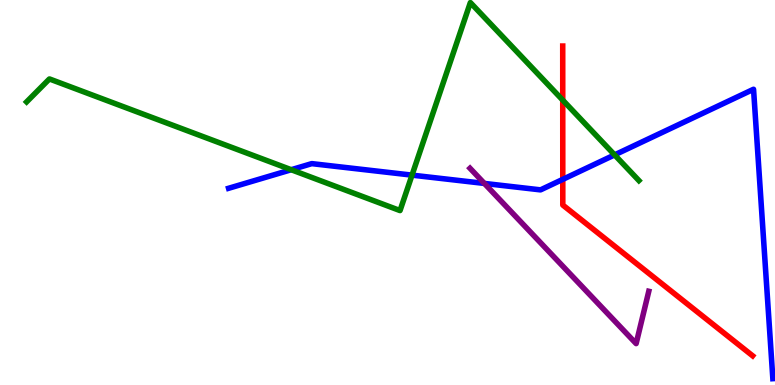[{'lines': ['blue', 'red'], 'intersections': [{'x': 7.26, 'y': 5.34}]}, {'lines': ['green', 'red'], 'intersections': [{'x': 7.26, 'y': 7.4}]}, {'lines': ['purple', 'red'], 'intersections': []}, {'lines': ['blue', 'green'], 'intersections': [{'x': 3.76, 'y': 5.59}, {'x': 5.32, 'y': 5.45}, {'x': 7.93, 'y': 5.98}]}, {'lines': ['blue', 'purple'], 'intersections': [{'x': 6.25, 'y': 5.24}]}, {'lines': ['green', 'purple'], 'intersections': []}]